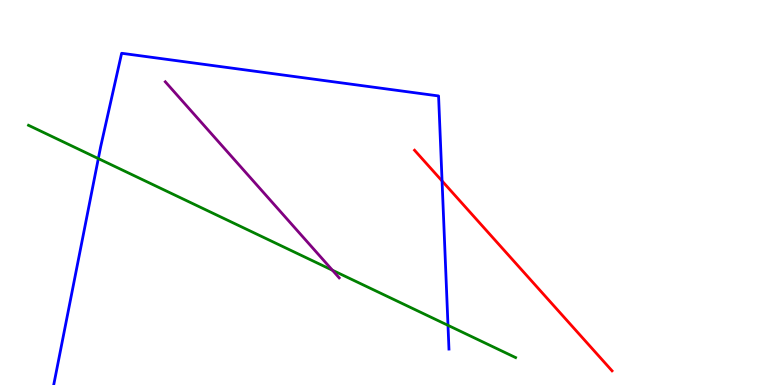[{'lines': ['blue', 'red'], 'intersections': [{'x': 5.7, 'y': 5.3}]}, {'lines': ['green', 'red'], 'intersections': []}, {'lines': ['purple', 'red'], 'intersections': []}, {'lines': ['blue', 'green'], 'intersections': [{'x': 1.27, 'y': 5.88}, {'x': 5.78, 'y': 1.55}]}, {'lines': ['blue', 'purple'], 'intersections': []}, {'lines': ['green', 'purple'], 'intersections': [{'x': 4.29, 'y': 2.98}]}]